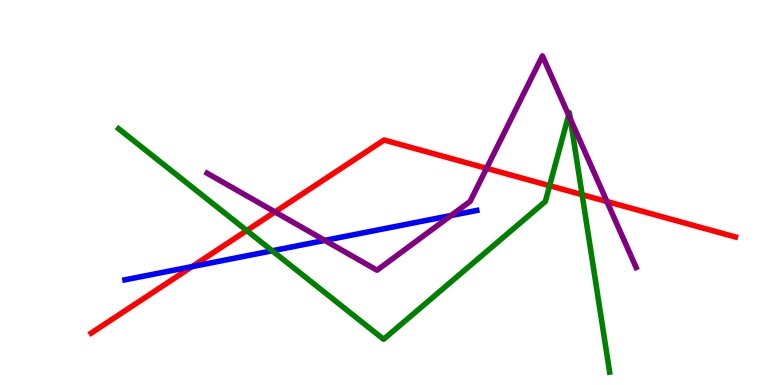[{'lines': ['blue', 'red'], 'intersections': [{'x': 2.48, 'y': 3.08}]}, {'lines': ['green', 'red'], 'intersections': [{'x': 3.18, 'y': 4.01}, {'x': 7.09, 'y': 5.18}, {'x': 7.51, 'y': 4.94}]}, {'lines': ['purple', 'red'], 'intersections': [{'x': 3.55, 'y': 4.49}, {'x': 6.28, 'y': 5.63}, {'x': 7.83, 'y': 4.77}]}, {'lines': ['blue', 'green'], 'intersections': [{'x': 3.51, 'y': 3.49}]}, {'lines': ['blue', 'purple'], 'intersections': [{'x': 4.19, 'y': 3.76}, {'x': 5.82, 'y': 4.4}]}, {'lines': ['green', 'purple'], 'intersections': [{'x': 7.34, 'y': 7.01}, {'x': 7.36, 'y': 6.91}]}]